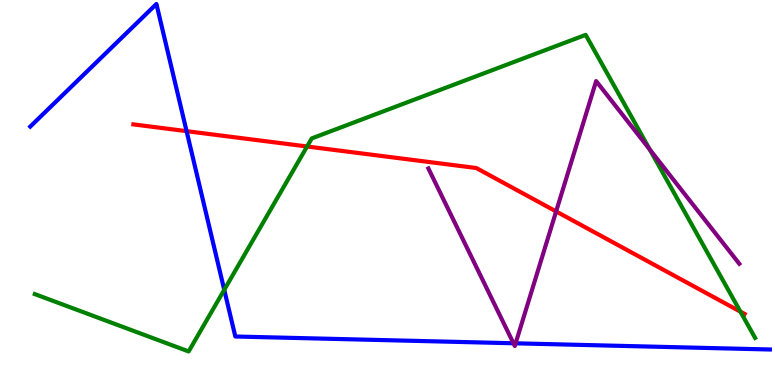[{'lines': ['blue', 'red'], 'intersections': [{'x': 2.41, 'y': 6.59}]}, {'lines': ['green', 'red'], 'intersections': [{'x': 3.96, 'y': 6.2}, {'x': 9.55, 'y': 1.9}]}, {'lines': ['purple', 'red'], 'intersections': [{'x': 7.18, 'y': 4.51}]}, {'lines': ['blue', 'green'], 'intersections': [{'x': 2.89, 'y': 2.47}]}, {'lines': ['blue', 'purple'], 'intersections': [{'x': 6.63, 'y': 1.08}, {'x': 6.65, 'y': 1.08}]}, {'lines': ['green', 'purple'], 'intersections': [{'x': 8.38, 'y': 6.12}]}]